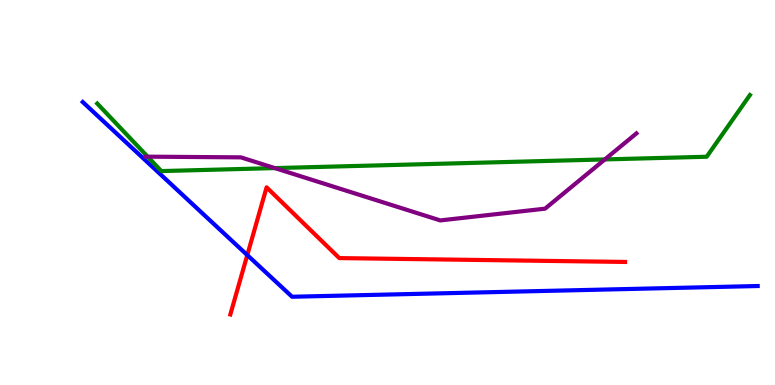[{'lines': ['blue', 'red'], 'intersections': [{'x': 3.19, 'y': 3.37}]}, {'lines': ['green', 'red'], 'intersections': []}, {'lines': ['purple', 'red'], 'intersections': []}, {'lines': ['blue', 'green'], 'intersections': []}, {'lines': ['blue', 'purple'], 'intersections': []}, {'lines': ['green', 'purple'], 'intersections': [{'x': 1.91, 'y': 5.93}, {'x': 3.55, 'y': 5.63}, {'x': 7.8, 'y': 5.86}]}]